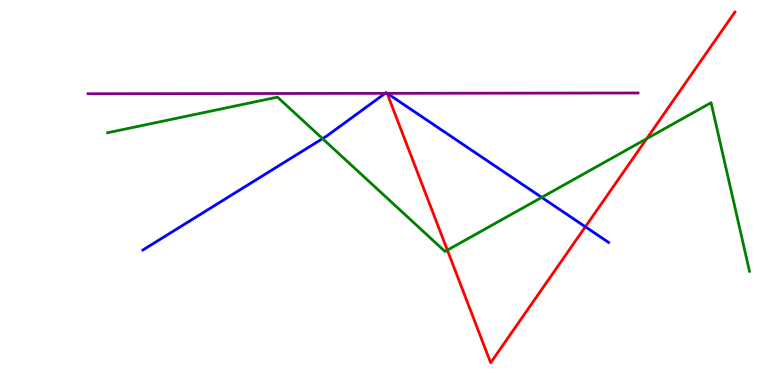[{'lines': ['blue', 'red'], 'intersections': [{'x': 7.55, 'y': 4.11}]}, {'lines': ['green', 'red'], 'intersections': [{'x': 5.77, 'y': 3.5}, {'x': 8.34, 'y': 6.4}]}, {'lines': ['purple', 'red'], 'intersections': []}, {'lines': ['blue', 'green'], 'intersections': [{'x': 4.16, 'y': 6.4}, {'x': 6.99, 'y': 4.87}]}, {'lines': ['blue', 'purple'], 'intersections': [{'x': 4.97, 'y': 7.58}, {'x': 5.0, 'y': 7.58}]}, {'lines': ['green', 'purple'], 'intersections': []}]